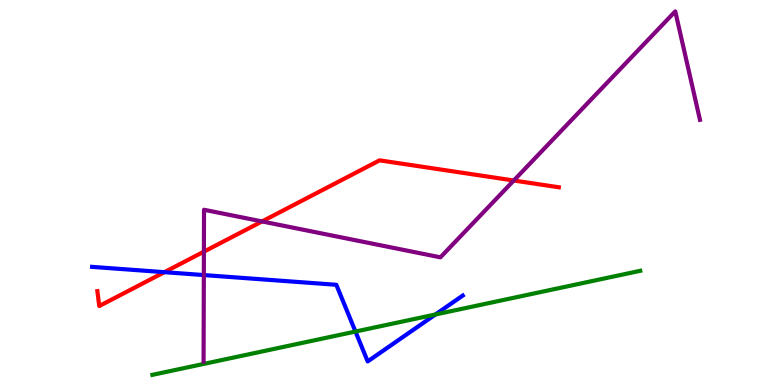[{'lines': ['blue', 'red'], 'intersections': [{'x': 2.12, 'y': 2.93}]}, {'lines': ['green', 'red'], 'intersections': []}, {'lines': ['purple', 'red'], 'intersections': [{'x': 2.63, 'y': 3.46}, {'x': 3.38, 'y': 4.25}, {'x': 6.63, 'y': 5.31}]}, {'lines': ['blue', 'green'], 'intersections': [{'x': 4.59, 'y': 1.39}, {'x': 5.62, 'y': 1.83}]}, {'lines': ['blue', 'purple'], 'intersections': [{'x': 2.63, 'y': 2.86}]}, {'lines': ['green', 'purple'], 'intersections': []}]